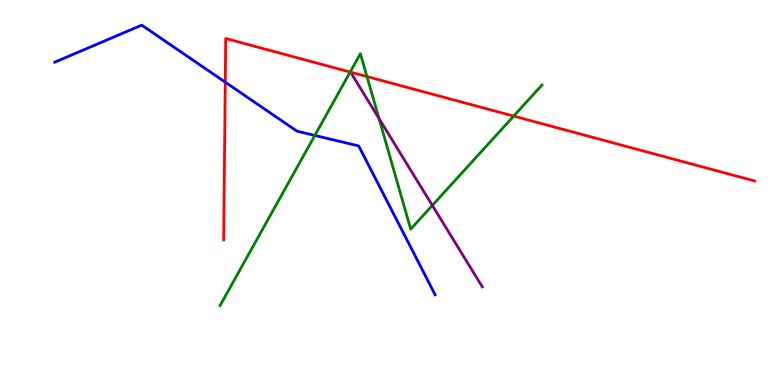[{'lines': ['blue', 'red'], 'intersections': [{'x': 2.91, 'y': 7.87}]}, {'lines': ['green', 'red'], 'intersections': [{'x': 4.52, 'y': 8.13}, {'x': 4.74, 'y': 8.01}, {'x': 6.63, 'y': 6.98}]}, {'lines': ['purple', 'red'], 'intersections': []}, {'lines': ['blue', 'green'], 'intersections': [{'x': 4.06, 'y': 6.48}]}, {'lines': ['blue', 'purple'], 'intersections': []}, {'lines': ['green', 'purple'], 'intersections': [{'x': 4.89, 'y': 6.92}, {'x': 5.58, 'y': 4.66}]}]